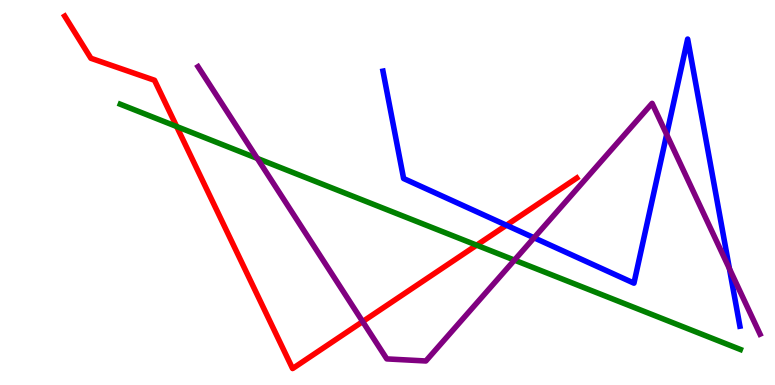[{'lines': ['blue', 'red'], 'intersections': [{'x': 6.53, 'y': 4.15}]}, {'lines': ['green', 'red'], 'intersections': [{'x': 2.28, 'y': 6.71}, {'x': 6.15, 'y': 3.63}]}, {'lines': ['purple', 'red'], 'intersections': [{'x': 4.68, 'y': 1.65}]}, {'lines': ['blue', 'green'], 'intersections': []}, {'lines': ['blue', 'purple'], 'intersections': [{'x': 6.89, 'y': 3.82}, {'x': 8.6, 'y': 6.51}, {'x': 9.41, 'y': 3.02}]}, {'lines': ['green', 'purple'], 'intersections': [{'x': 3.32, 'y': 5.89}, {'x': 6.64, 'y': 3.24}]}]